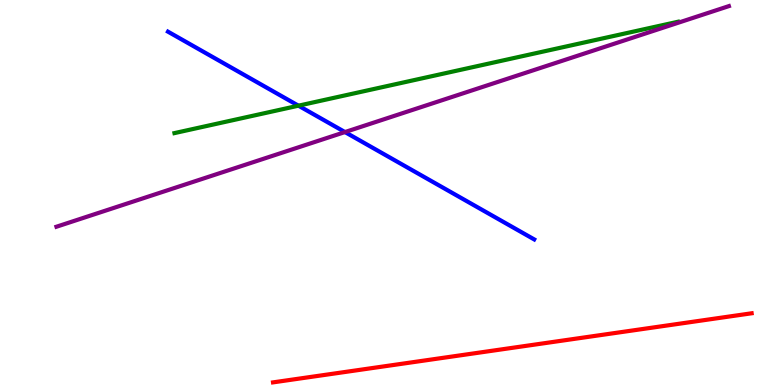[{'lines': ['blue', 'red'], 'intersections': []}, {'lines': ['green', 'red'], 'intersections': []}, {'lines': ['purple', 'red'], 'intersections': []}, {'lines': ['blue', 'green'], 'intersections': [{'x': 3.85, 'y': 7.25}]}, {'lines': ['blue', 'purple'], 'intersections': [{'x': 4.45, 'y': 6.57}]}, {'lines': ['green', 'purple'], 'intersections': []}]